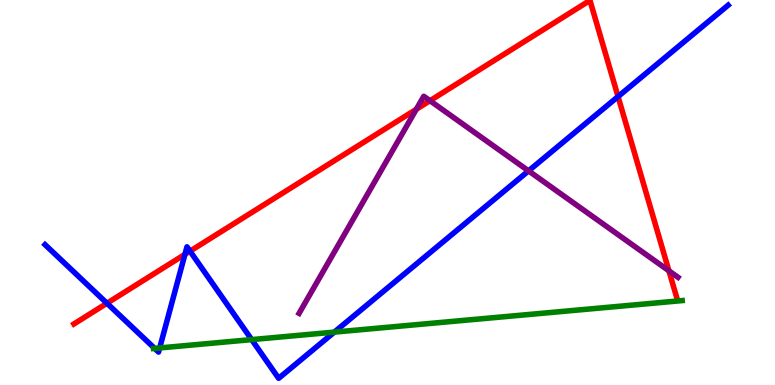[{'lines': ['blue', 'red'], 'intersections': [{'x': 1.38, 'y': 2.12}, {'x': 2.39, 'y': 3.39}, {'x': 2.45, 'y': 3.48}, {'x': 7.97, 'y': 7.49}]}, {'lines': ['green', 'red'], 'intersections': []}, {'lines': ['purple', 'red'], 'intersections': [{'x': 5.37, 'y': 7.16}, {'x': 5.55, 'y': 7.38}, {'x': 8.63, 'y': 2.97}]}, {'lines': ['blue', 'green'], 'intersections': [{'x': 2.0, 'y': 0.951}, {'x': 2.06, 'y': 0.963}, {'x': 3.25, 'y': 1.18}, {'x': 4.31, 'y': 1.37}]}, {'lines': ['blue', 'purple'], 'intersections': [{'x': 6.82, 'y': 5.56}]}, {'lines': ['green', 'purple'], 'intersections': []}]